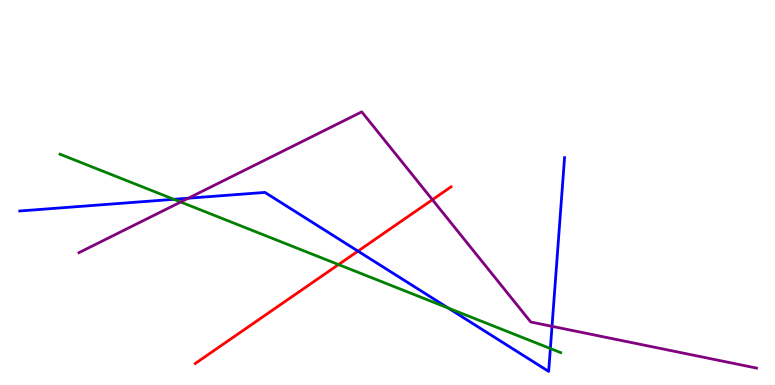[{'lines': ['blue', 'red'], 'intersections': [{'x': 4.62, 'y': 3.48}]}, {'lines': ['green', 'red'], 'intersections': [{'x': 4.37, 'y': 3.13}]}, {'lines': ['purple', 'red'], 'intersections': [{'x': 5.58, 'y': 4.81}]}, {'lines': ['blue', 'green'], 'intersections': [{'x': 2.24, 'y': 4.82}, {'x': 5.78, 'y': 2.0}, {'x': 7.1, 'y': 0.947}]}, {'lines': ['blue', 'purple'], 'intersections': [{'x': 2.43, 'y': 4.85}, {'x': 7.12, 'y': 1.52}]}, {'lines': ['green', 'purple'], 'intersections': [{'x': 2.33, 'y': 4.75}]}]